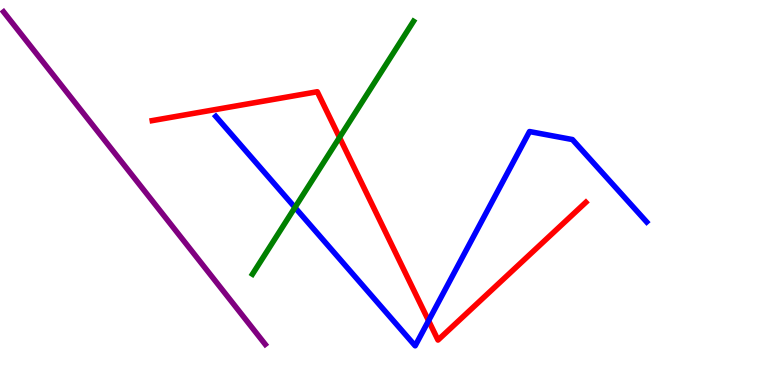[{'lines': ['blue', 'red'], 'intersections': [{'x': 5.53, 'y': 1.67}]}, {'lines': ['green', 'red'], 'intersections': [{'x': 4.38, 'y': 6.43}]}, {'lines': ['purple', 'red'], 'intersections': []}, {'lines': ['blue', 'green'], 'intersections': [{'x': 3.81, 'y': 4.61}]}, {'lines': ['blue', 'purple'], 'intersections': []}, {'lines': ['green', 'purple'], 'intersections': []}]